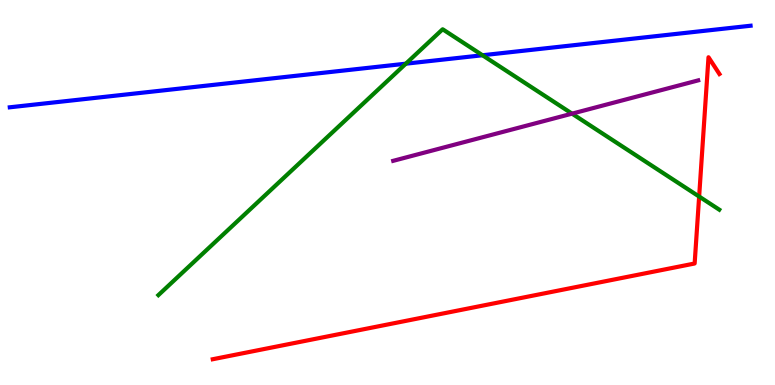[{'lines': ['blue', 'red'], 'intersections': []}, {'lines': ['green', 'red'], 'intersections': [{'x': 9.02, 'y': 4.9}]}, {'lines': ['purple', 'red'], 'intersections': []}, {'lines': ['blue', 'green'], 'intersections': [{'x': 5.24, 'y': 8.35}, {'x': 6.23, 'y': 8.56}]}, {'lines': ['blue', 'purple'], 'intersections': []}, {'lines': ['green', 'purple'], 'intersections': [{'x': 7.38, 'y': 7.05}]}]